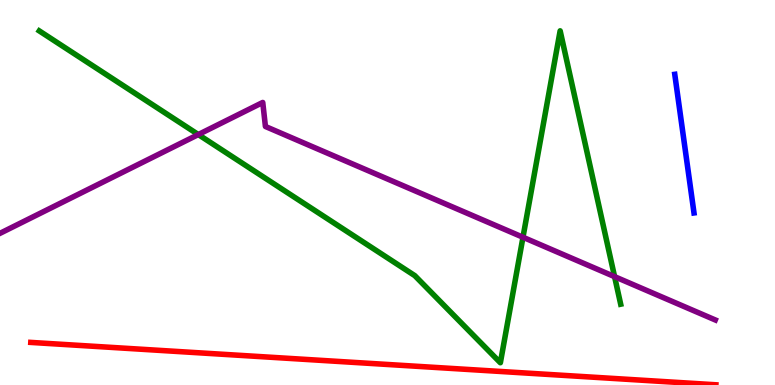[{'lines': ['blue', 'red'], 'intersections': []}, {'lines': ['green', 'red'], 'intersections': []}, {'lines': ['purple', 'red'], 'intersections': []}, {'lines': ['blue', 'green'], 'intersections': []}, {'lines': ['blue', 'purple'], 'intersections': []}, {'lines': ['green', 'purple'], 'intersections': [{'x': 2.56, 'y': 6.51}, {'x': 6.75, 'y': 3.84}, {'x': 7.93, 'y': 2.81}]}]